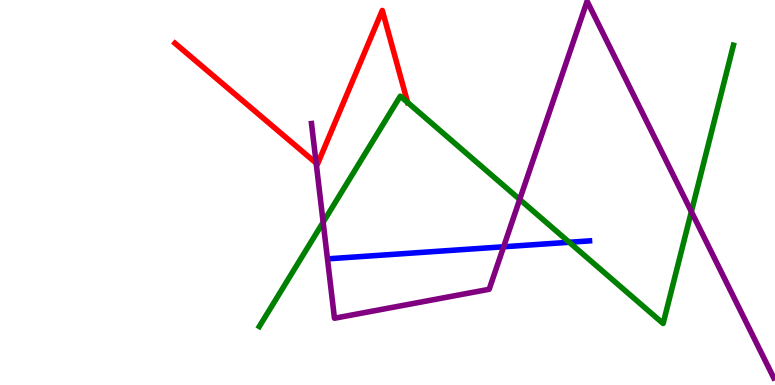[{'lines': ['blue', 'red'], 'intersections': []}, {'lines': ['green', 'red'], 'intersections': [{'x': 5.26, 'y': 7.34}]}, {'lines': ['purple', 'red'], 'intersections': [{'x': 4.08, 'y': 5.76}]}, {'lines': ['blue', 'green'], 'intersections': [{'x': 7.34, 'y': 3.71}]}, {'lines': ['blue', 'purple'], 'intersections': [{'x': 6.5, 'y': 3.59}]}, {'lines': ['green', 'purple'], 'intersections': [{'x': 4.17, 'y': 4.23}, {'x': 6.71, 'y': 4.82}, {'x': 8.92, 'y': 4.5}]}]